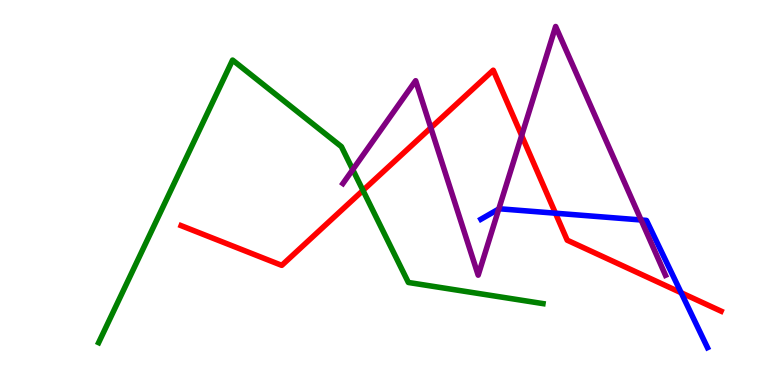[{'lines': ['blue', 'red'], 'intersections': [{'x': 7.17, 'y': 4.46}, {'x': 8.79, 'y': 2.4}]}, {'lines': ['green', 'red'], 'intersections': [{'x': 4.68, 'y': 5.05}]}, {'lines': ['purple', 'red'], 'intersections': [{'x': 5.56, 'y': 6.68}, {'x': 6.73, 'y': 6.48}]}, {'lines': ['blue', 'green'], 'intersections': []}, {'lines': ['blue', 'purple'], 'intersections': [{'x': 6.44, 'y': 4.57}, {'x': 8.27, 'y': 4.29}]}, {'lines': ['green', 'purple'], 'intersections': [{'x': 4.55, 'y': 5.59}]}]